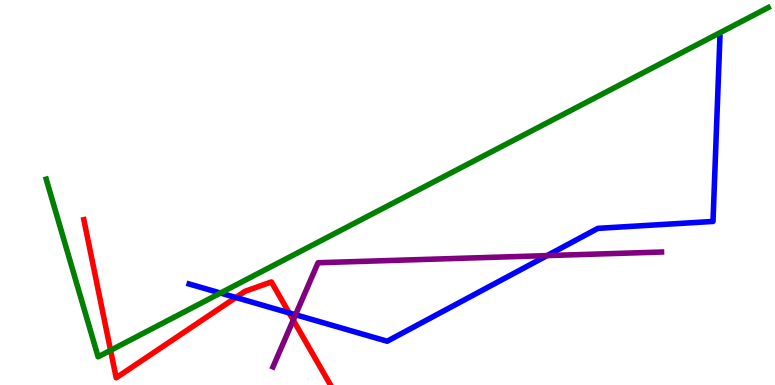[{'lines': ['blue', 'red'], 'intersections': [{'x': 3.04, 'y': 2.27}, {'x': 3.73, 'y': 1.87}]}, {'lines': ['green', 'red'], 'intersections': [{'x': 1.43, 'y': 0.901}]}, {'lines': ['purple', 'red'], 'intersections': [{'x': 3.78, 'y': 1.69}]}, {'lines': ['blue', 'green'], 'intersections': [{'x': 2.84, 'y': 2.39}]}, {'lines': ['blue', 'purple'], 'intersections': [{'x': 3.81, 'y': 1.82}, {'x': 7.06, 'y': 3.36}]}, {'lines': ['green', 'purple'], 'intersections': []}]